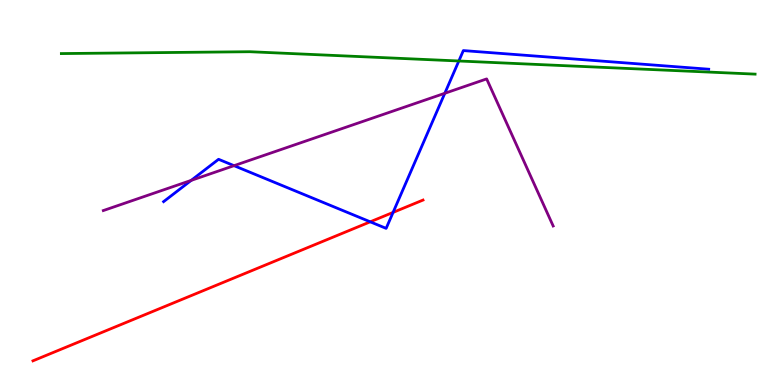[{'lines': ['blue', 'red'], 'intersections': [{'x': 4.78, 'y': 4.24}, {'x': 5.07, 'y': 4.48}]}, {'lines': ['green', 'red'], 'intersections': []}, {'lines': ['purple', 'red'], 'intersections': []}, {'lines': ['blue', 'green'], 'intersections': [{'x': 5.92, 'y': 8.42}]}, {'lines': ['blue', 'purple'], 'intersections': [{'x': 2.47, 'y': 5.31}, {'x': 3.02, 'y': 5.7}, {'x': 5.74, 'y': 7.58}]}, {'lines': ['green', 'purple'], 'intersections': []}]